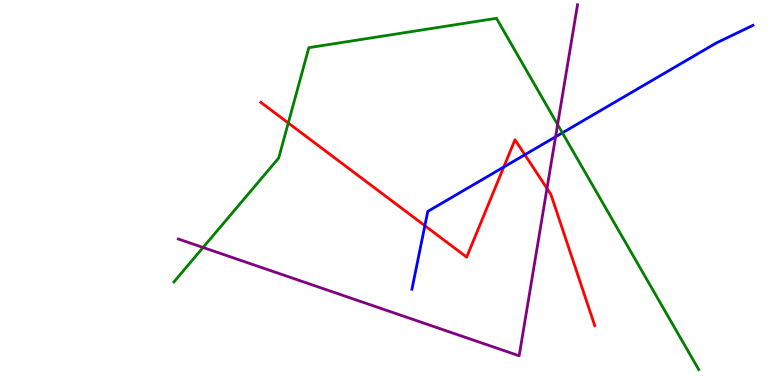[{'lines': ['blue', 'red'], 'intersections': [{'x': 5.48, 'y': 4.14}, {'x': 6.5, 'y': 5.66}, {'x': 6.77, 'y': 5.98}]}, {'lines': ['green', 'red'], 'intersections': [{'x': 3.72, 'y': 6.81}]}, {'lines': ['purple', 'red'], 'intersections': [{'x': 7.06, 'y': 5.11}]}, {'lines': ['blue', 'green'], 'intersections': [{'x': 7.26, 'y': 6.55}]}, {'lines': ['blue', 'purple'], 'intersections': [{'x': 7.17, 'y': 6.45}]}, {'lines': ['green', 'purple'], 'intersections': [{'x': 2.62, 'y': 3.57}, {'x': 7.19, 'y': 6.77}]}]